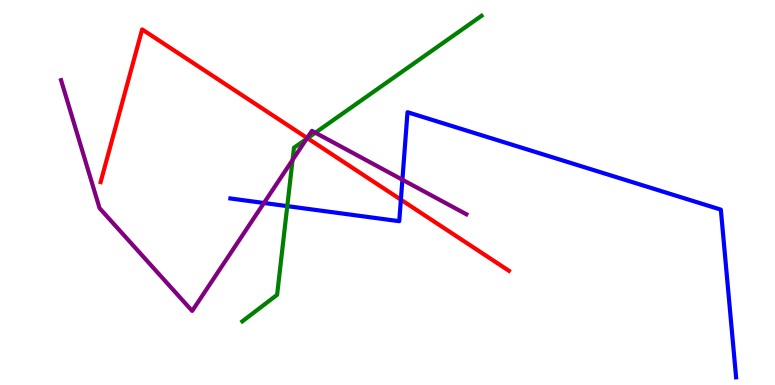[{'lines': ['blue', 'red'], 'intersections': [{'x': 5.17, 'y': 4.81}]}, {'lines': ['green', 'red'], 'intersections': [{'x': 3.97, 'y': 6.41}]}, {'lines': ['purple', 'red'], 'intersections': [{'x': 3.96, 'y': 6.42}]}, {'lines': ['blue', 'green'], 'intersections': [{'x': 3.71, 'y': 4.65}]}, {'lines': ['blue', 'purple'], 'intersections': [{'x': 3.41, 'y': 4.73}, {'x': 5.19, 'y': 5.33}]}, {'lines': ['green', 'purple'], 'intersections': [{'x': 3.78, 'y': 5.85}, {'x': 3.96, 'y': 6.39}, {'x': 4.07, 'y': 6.55}]}]